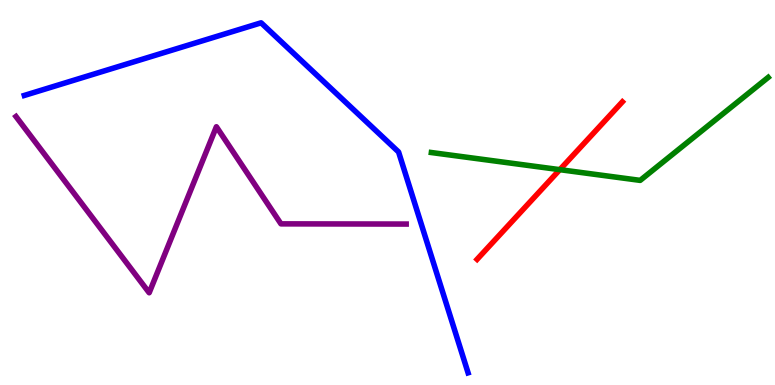[{'lines': ['blue', 'red'], 'intersections': []}, {'lines': ['green', 'red'], 'intersections': [{'x': 7.22, 'y': 5.59}]}, {'lines': ['purple', 'red'], 'intersections': []}, {'lines': ['blue', 'green'], 'intersections': []}, {'lines': ['blue', 'purple'], 'intersections': []}, {'lines': ['green', 'purple'], 'intersections': []}]